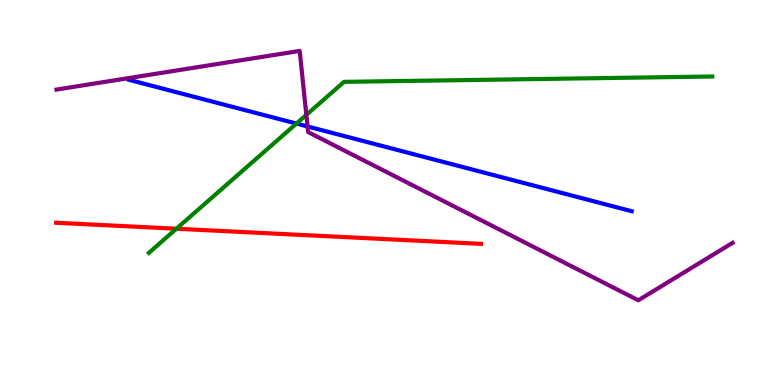[{'lines': ['blue', 'red'], 'intersections': []}, {'lines': ['green', 'red'], 'intersections': [{'x': 2.28, 'y': 4.06}]}, {'lines': ['purple', 'red'], 'intersections': []}, {'lines': ['blue', 'green'], 'intersections': [{'x': 3.83, 'y': 6.79}]}, {'lines': ['blue', 'purple'], 'intersections': [{'x': 3.97, 'y': 6.72}]}, {'lines': ['green', 'purple'], 'intersections': [{'x': 3.95, 'y': 7.02}]}]